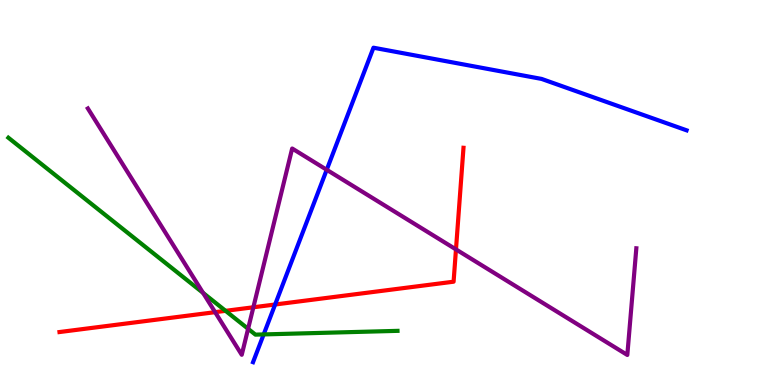[{'lines': ['blue', 'red'], 'intersections': [{'x': 3.55, 'y': 2.09}]}, {'lines': ['green', 'red'], 'intersections': [{'x': 2.91, 'y': 1.93}]}, {'lines': ['purple', 'red'], 'intersections': [{'x': 2.78, 'y': 1.89}, {'x': 3.27, 'y': 2.02}, {'x': 5.88, 'y': 3.52}]}, {'lines': ['blue', 'green'], 'intersections': [{'x': 3.4, 'y': 1.31}]}, {'lines': ['blue', 'purple'], 'intersections': [{'x': 4.22, 'y': 5.59}]}, {'lines': ['green', 'purple'], 'intersections': [{'x': 2.62, 'y': 2.39}, {'x': 3.2, 'y': 1.46}]}]